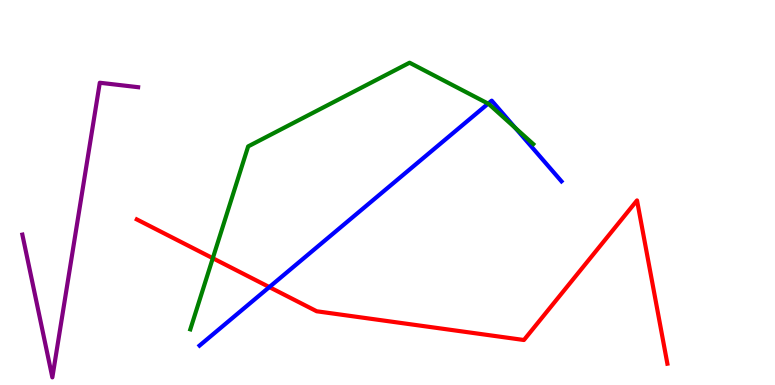[{'lines': ['blue', 'red'], 'intersections': [{'x': 3.48, 'y': 2.54}]}, {'lines': ['green', 'red'], 'intersections': [{'x': 2.75, 'y': 3.29}]}, {'lines': ['purple', 'red'], 'intersections': []}, {'lines': ['blue', 'green'], 'intersections': [{'x': 6.3, 'y': 7.31}, {'x': 6.65, 'y': 6.68}]}, {'lines': ['blue', 'purple'], 'intersections': []}, {'lines': ['green', 'purple'], 'intersections': []}]